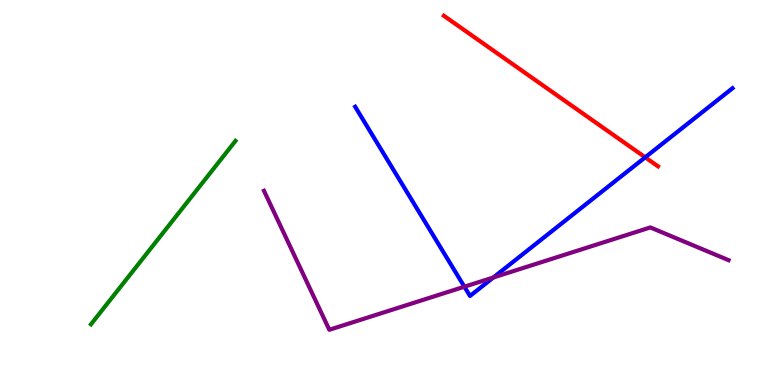[{'lines': ['blue', 'red'], 'intersections': [{'x': 8.33, 'y': 5.91}]}, {'lines': ['green', 'red'], 'intersections': []}, {'lines': ['purple', 'red'], 'intersections': []}, {'lines': ['blue', 'green'], 'intersections': []}, {'lines': ['blue', 'purple'], 'intersections': [{'x': 5.99, 'y': 2.55}, {'x': 6.37, 'y': 2.79}]}, {'lines': ['green', 'purple'], 'intersections': []}]